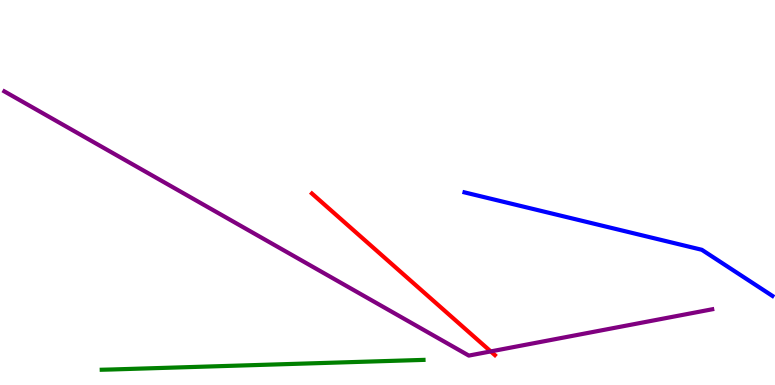[{'lines': ['blue', 'red'], 'intersections': []}, {'lines': ['green', 'red'], 'intersections': []}, {'lines': ['purple', 'red'], 'intersections': [{'x': 6.33, 'y': 0.872}]}, {'lines': ['blue', 'green'], 'intersections': []}, {'lines': ['blue', 'purple'], 'intersections': []}, {'lines': ['green', 'purple'], 'intersections': []}]